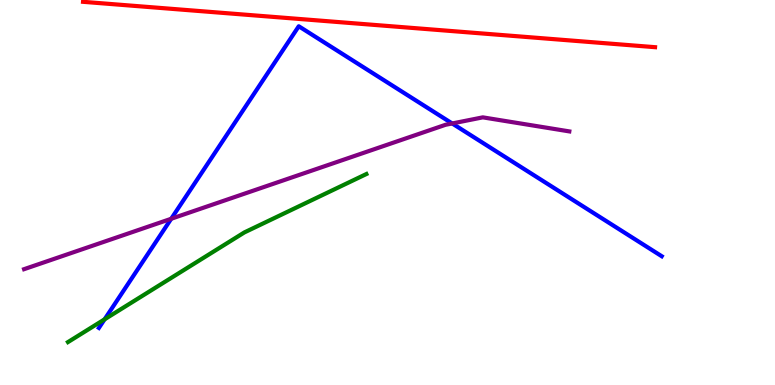[{'lines': ['blue', 'red'], 'intersections': []}, {'lines': ['green', 'red'], 'intersections': []}, {'lines': ['purple', 'red'], 'intersections': []}, {'lines': ['blue', 'green'], 'intersections': [{'x': 1.35, 'y': 1.71}]}, {'lines': ['blue', 'purple'], 'intersections': [{'x': 2.21, 'y': 4.32}, {'x': 5.83, 'y': 6.79}]}, {'lines': ['green', 'purple'], 'intersections': []}]